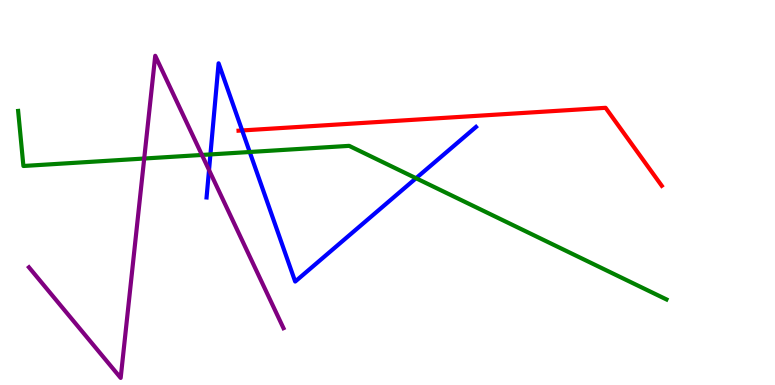[{'lines': ['blue', 'red'], 'intersections': [{'x': 3.12, 'y': 6.61}]}, {'lines': ['green', 'red'], 'intersections': []}, {'lines': ['purple', 'red'], 'intersections': []}, {'lines': ['blue', 'green'], 'intersections': [{'x': 2.72, 'y': 5.99}, {'x': 3.22, 'y': 6.05}, {'x': 5.37, 'y': 5.37}]}, {'lines': ['blue', 'purple'], 'intersections': [{'x': 2.7, 'y': 5.58}]}, {'lines': ['green', 'purple'], 'intersections': [{'x': 1.86, 'y': 5.88}, {'x': 2.61, 'y': 5.98}]}]